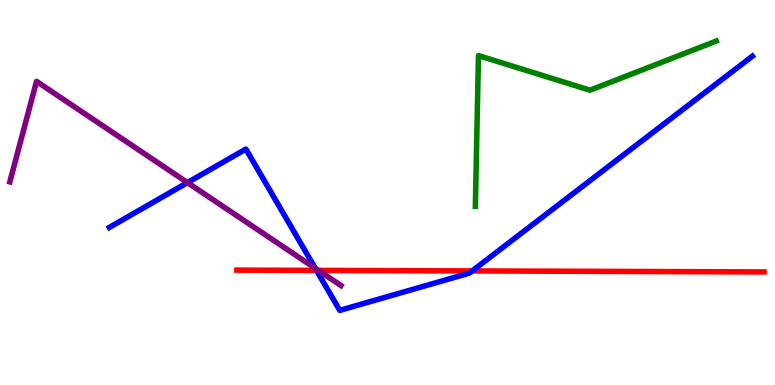[{'lines': ['blue', 'red'], 'intersections': [{'x': 4.08, 'y': 2.98}, {'x': 6.09, 'y': 2.96}]}, {'lines': ['green', 'red'], 'intersections': []}, {'lines': ['purple', 'red'], 'intersections': [{'x': 4.11, 'y': 2.98}]}, {'lines': ['blue', 'green'], 'intersections': []}, {'lines': ['blue', 'purple'], 'intersections': [{'x': 2.42, 'y': 5.26}, {'x': 4.07, 'y': 3.03}]}, {'lines': ['green', 'purple'], 'intersections': []}]